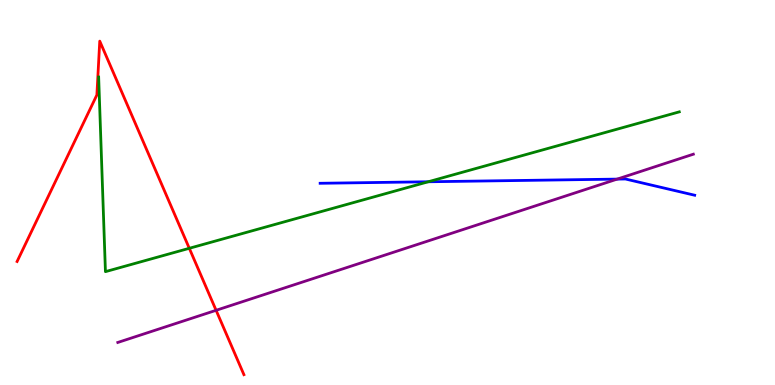[{'lines': ['blue', 'red'], 'intersections': []}, {'lines': ['green', 'red'], 'intersections': [{'x': 2.44, 'y': 3.55}]}, {'lines': ['purple', 'red'], 'intersections': [{'x': 2.79, 'y': 1.94}]}, {'lines': ['blue', 'green'], 'intersections': [{'x': 5.53, 'y': 5.28}]}, {'lines': ['blue', 'purple'], 'intersections': [{'x': 7.96, 'y': 5.35}]}, {'lines': ['green', 'purple'], 'intersections': []}]